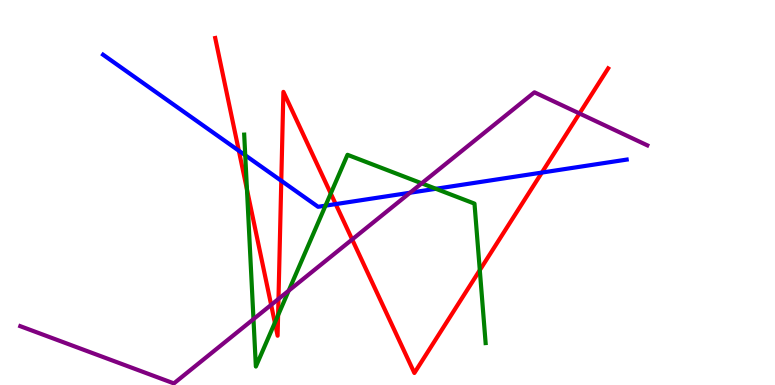[{'lines': ['blue', 'red'], 'intersections': [{'x': 3.08, 'y': 6.08}, {'x': 3.63, 'y': 5.3}, {'x': 4.33, 'y': 4.7}, {'x': 6.99, 'y': 5.52}]}, {'lines': ['green', 'red'], 'intersections': [{'x': 3.19, 'y': 5.08}, {'x': 3.55, 'y': 1.62}, {'x': 3.59, 'y': 1.81}, {'x': 4.27, 'y': 4.97}, {'x': 6.19, 'y': 2.98}]}, {'lines': ['purple', 'red'], 'intersections': [{'x': 3.5, 'y': 2.08}, {'x': 3.59, 'y': 2.24}, {'x': 4.54, 'y': 3.78}, {'x': 7.48, 'y': 7.05}]}, {'lines': ['blue', 'green'], 'intersections': [{'x': 3.16, 'y': 5.97}, {'x': 4.2, 'y': 4.66}, {'x': 5.62, 'y': 5.1}]}, {'lines': ['blue', 'purple'], 'intersections': [{'x': 5.29, 'y': 4.99}]}, {'lines': ['green', 'purple'], 'intersections': [{'x': 3.27, 'y': 1.71}, {'x': 3.73, 'y': 2.45}, {'x': 5.44, 'y': 5.24}]}]